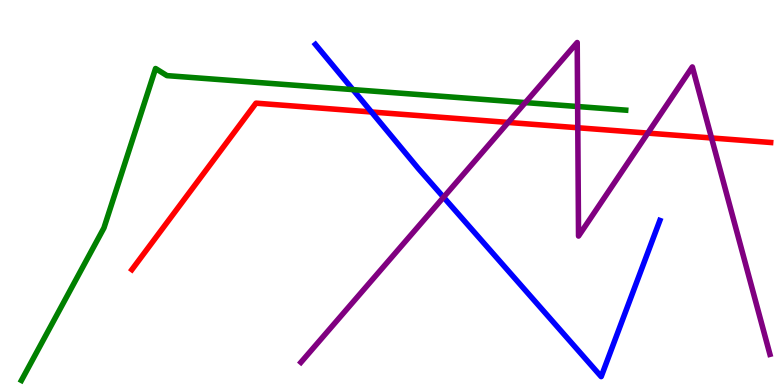[{'lines': ['blue', 'red'], 'intersections': [{'x': 4.79, 'y': 7.09}]}, {'lines': ['green', 'red'], 'intersections': []}, {'lines': ['purple', 'red'], 'intersections': [{'x': 6.56, 'y': 6.82}, {'x': 7.46, 'y': 6.68}, {'x': 8.36, 'y': 6.54}, {'x': 9.18, 'y': 6.42}]}, {'lines': ['blue', 'green'], 'intersections': [{'x': 4.55, 'y': 7.67}]}, {'lines': ['blue', 'purple'], 'intersections': [{'x': 5.72, 'y': 4.88}]}, {'lines': ['green', 'purple'], 'intersections': [{'x': 6.78, 'y': 7.34}, {'x': 7.45, 'y': 7.23}]}]